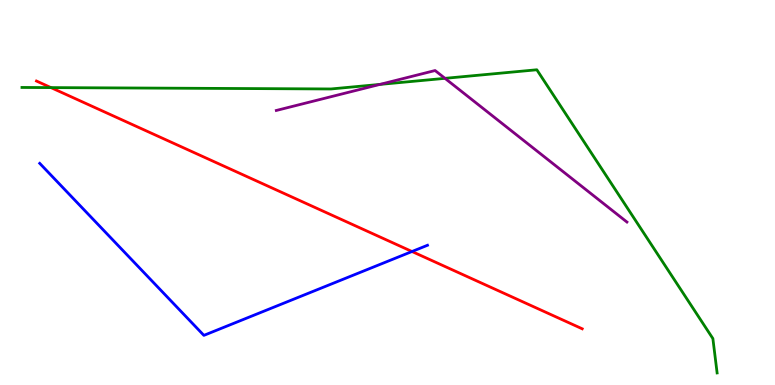[{'lines': ['blue', 'red'], 'intersections': [{'x': 5.32, 'y': 3.47}]}, {'lines': ['green', 'red'], 'intersections': [{'x': 0.657, 'y': 7.72}]}, {'lines': ['purple', 'red'], 'intersections': []}, {'lines': ['blue', 'green'], 'intersections': []}, {'lines': ['blue', 'purple'], 'intersections': []}, {'lines': ['green', 'purple'], 'intersections': [{'x': 4.9, 'y': 7.81}, {'x': 5.74, 'y': 7.97}]}]